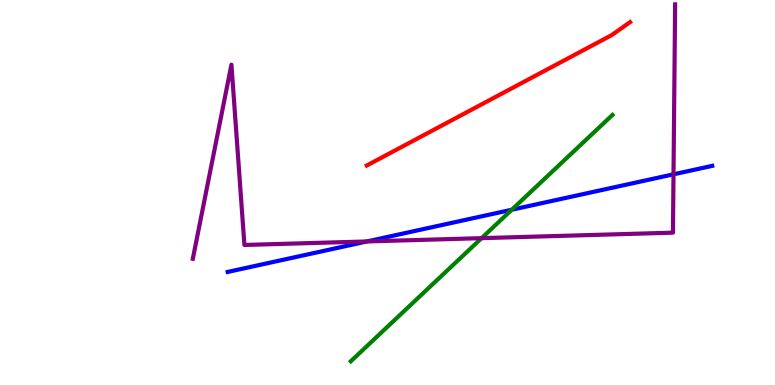[{'lines': ['blue', 'red'], 'intersections': []}, {'lines': ['green', 'red'], 'intersections': []}, {'lines': ['purple', 'red'], 'intersections': []}, {'lines': ['blue', 'green'], 'intersections': [{'x': 6.6, 'y': 4.55}]}, {'lines': ['blue', 'purple'], 'intersections': [{'x': 4.73, 'y': 3.73}, {'x': 8.69, 'y': 5.47}]}, {'lines': ['green', 'purple'], 'intersections': [{'x': 6.21, 'y': 3.81}]}]